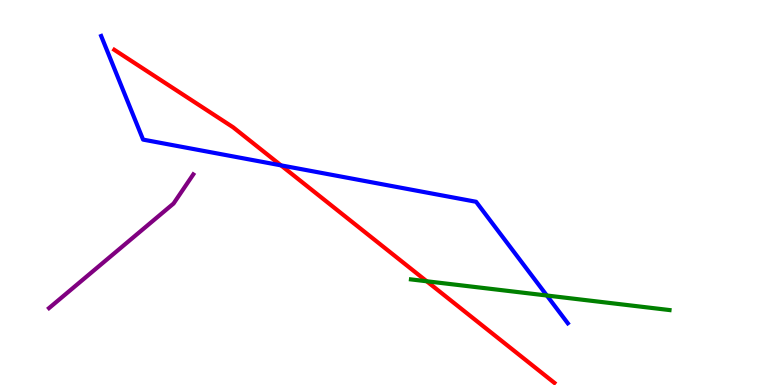[{'lines': ['blue', 'red'], 'intersections': [{'x': 3.63, 'y': 5.71}]}, {'lines': ['green', 'red'], 'intersections': [{'x': 5.51, 'y': 2.69}]}, {'lines': ['purple', 'red'], 'intersections': []}, {'lines': ['blue', 'green'], 'intersections': [{'x': 7.06, 'y': 2.32}]}, {'lines': ['blue', 'purple'], 'intersections': []}, {'lines': ['green', 'purple'], 'intersections': []}]